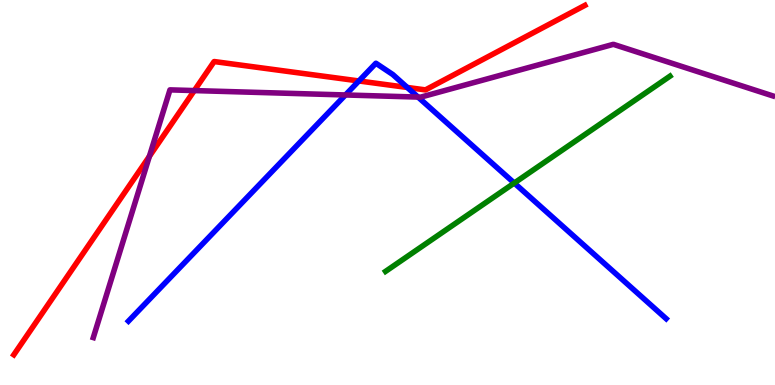[{'lines': ['blue', 'red'], 'intersections': [{'x': 4.63, 'y': 7.9}, {'x': 5.25, 'y': 7.73}]}, {'lines': ['green', 'red'], 'intersections': []}, {'lines': ['purple', 'red'], 'intersections': [{'x': 1.93, 'y': 5.94}, {'x': 2.51, 'y': 7.65}]}, {'lines': ['blue', 'green'], 'intersections': [{'x': 6.64, 'y': 5.25}]}, {'lines': ['blue', 'purple'], 'intersections': [{'x': 4.46, 'y': 7.53}, {'x': 5.39, 'y': 7.48}]}, {'lines': ['green', 'purple'], 'intersections': []}]